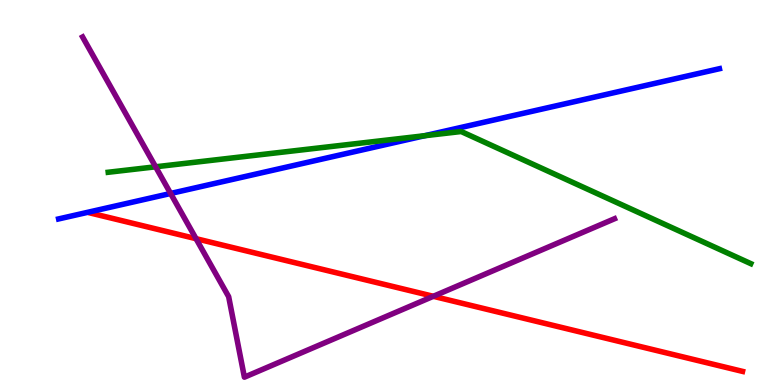[{'lines': ['blue', 'red'], 'intersections': []}, {'lines': ['green', 'red'], 'intersections': []}, {'lines': ['purple', 'red'], 'intersections': [{'x': 2.53, 'y': 3.8}, {'x': 5.59, 'y': 2.3}]}, {'lines': ['blue', 'green'], 'intersections': [{'x': 5.48, 'y': 6.47}]}, {'lines': ['blue', 'purple'], 'intersections': [{'x': 2.2, 'y': 4.97}]}, {'lines': ['green', 'purple'], 'intersections': [{'x': 2.01, 'y': 5.67}]}]